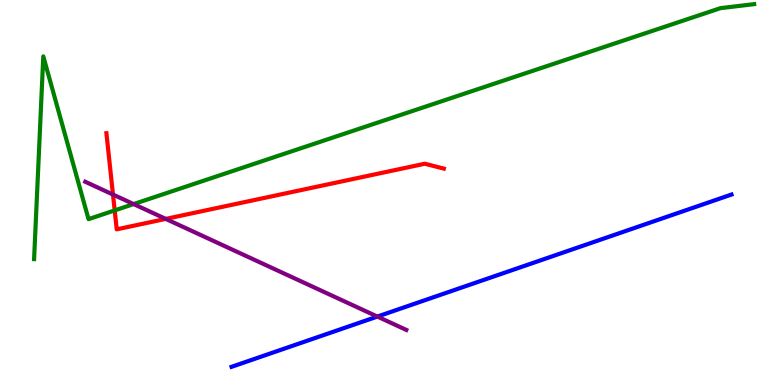[{'lines': ['blue', 'red'], 'intersections': []}, {'lines': ['green', 'red'], 'intersections': [{'x': 1.48, 'y': 4.53}]}, {'lines': ['purple', 'red'], 'intersections': [{'x': 1.46, 'y': 4.95}, {'x': 2.14, 'y': 4.31}]}, {'lines': ['blue', 'green'], 'intersections': []}, {'lines': ['blue', 'purple'], 'intersections': [{'x': 4.87, 'y': 1.78}]}, {'lines': ['green', 'purple'], 'intersections': [{'x': 1.72, 'y': 4.7}]}]